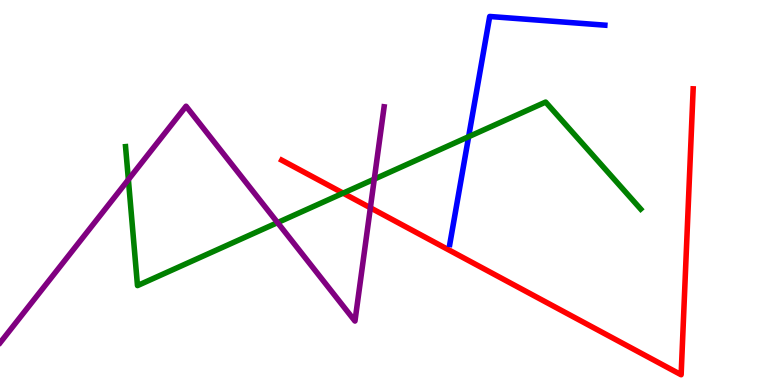[{'lines': ['blue', 'red'], 'intersections': []}, {'lines': ['green', 'red'], 'intersections': [{'x': 4.43, 'y': 4.98}]}, {'lines': ['purple', 'red'], 'intersections': [{'x': 4.78, 'y': 4.6}]}, {'lines': ['blue', 'green'], 'intersections': [{'x': 6.05, 'y': 6.45}]}, {'lines': ['blue', 'purple'], 'intersections': []}, {'lines': ['green', 'purple'], 'intersections': [{'x': 1.66, 'y': 5.34}, {'x': 3.58, 'y': 4.22}, {'x': 4.83, 'y': 5.35}]}]